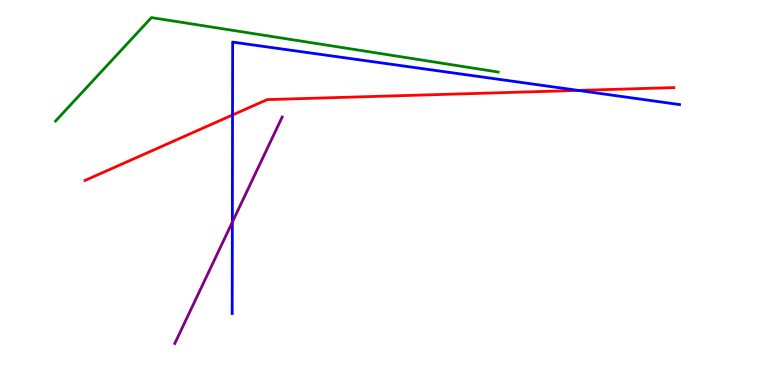[{'lines': ['blue', 'red'], 'intersections': [{'x': 3.0, 'y': 7.01}, {'x': 7.46, 'y': 7.65}]}, {'lines': ['green', 'red'], 'intersections': []}, {'lines': ['purple', 'red'], 'intersections': []}, {'lines': ['blue', 'green'], 'intersections': []}, {'lines': ['blue', 'purple'], 'intersections': [{'x': 3.0, 'y': 4.23}]}, {'lines': ['green', 'purple'], 'intersections': []}]